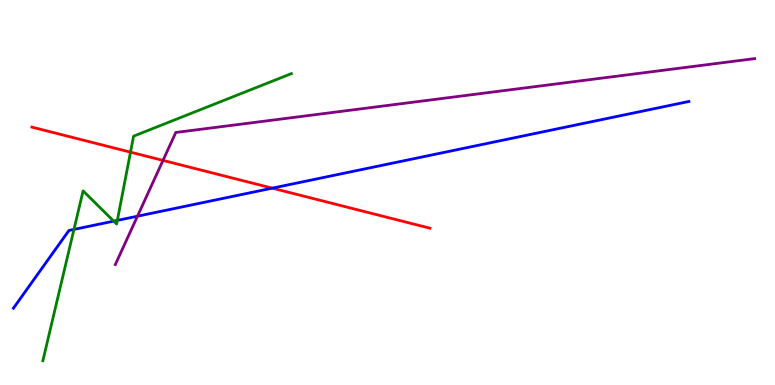[{'lines': ['blue', 'red'], 'intersections': [{'x': 3.51, 'y': 5.11}]}, {'lines': ['green', 'red'], 'intersections': [{'x': 1.68, 'y': 6.05}]}, {'lines': ['purple', 'red'], 'intersections': [{'x': 2.1, 'y': 5.83}]}, {'lines': ['blue', 'green'], 'intersections': [{'x': 0.954, 'y': 4.04}, {'x': 1.47, 'y': 4.26}, {'x': 1.51, 'y': 4.28}]}, {'lines': ['blue', 'purple'], 'intersections': [{'x': 1.77, 'y': 4.38}]}, {'lines': ['green', 'purple'], 'intersections': []}]